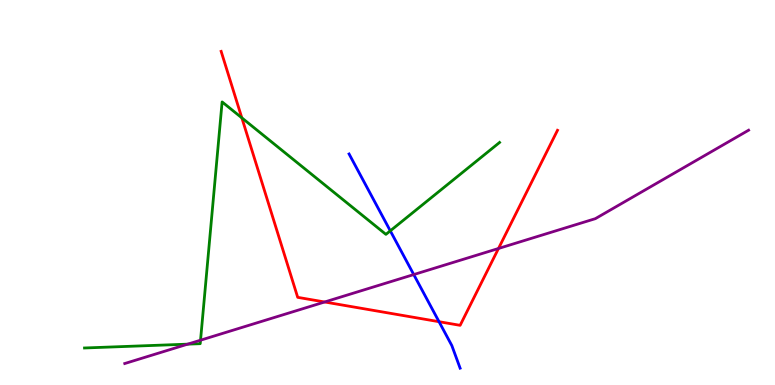[{'lines': ['blue', 'red'], 'intersections': [{'x': 5.66, 'y': 1.64}]}, {'lines': ['green', 'red'], 'intersections': [{'x': 3.12, 'y': 6.94}]}, {'lines': ['purple', 'red'], 'intersections': [{'x': 4.19, 'y': 2.16}, {'x': 6.43, 'y': 3.55}]}, {'lines': ['blue', 'green'], 'intersections': [{'x': 5.04, 'y': 4.0}]}, {'lines': ['blue', 'purple'], 'intersections': [{'x': 5.34, 'y': 2.87}]}, {'lines': ['green', 'purple'], 'intersections': [{'x': 2.42, 'y': 1.06}, {'x': 2.59, 'y': 1.16}]}]